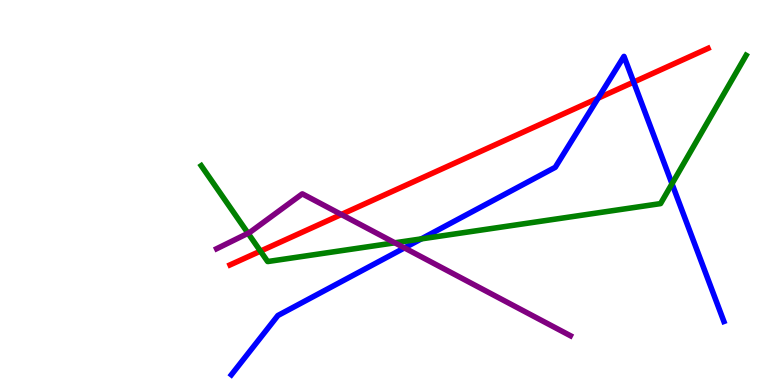[{'lines': ['blue', 'red'], 'intersections': [{'x': 7.72, 'y': 7.45}, {'x': 8.18, 'y': 7.87}]}, {'lines': ['green', 'red'], 'intersections': [{'x': 3.36, 'y': 3.48}]}, {'lines': ['purple', 'red'], 'intersections': [{'x': 4.4, 'y': 4.43}]}, {'lines': ['blue', 'green'], 'intersections': [{'x': 5.44, 'y': 3.8}, {'x': 8.67, 'y': 5.23}]}, {'lines': ['blue', 'purple'], 'intersections': [{'x': 5.22, 'y': 3.56}]}, {'lines': ['green', 'purple'], 'intersections': [{'x': 3.2, 'y': 3.94}, {'x': 5.09, 'y': 3.69}]}]